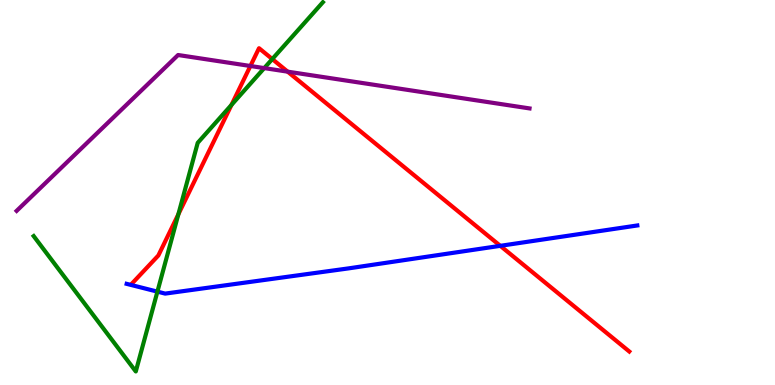[{'lines': ['blue', 'red'], 'intersections': [{'x': 6.46, 'y': 3.61}]}, {'lines': ['green', 'red'], 'intersections': [{'x': 2.3, 'y': 4.43}, {'x': 2.99, 'y': 7.28}, {'x': 3.51, 'y': 8.47}]}, {'lines': ['purple', 'red'], 'intersections': [{'x': 3.23, 'y': 8.29}, {'x': 3.71, 'y': 8.14}]}, {'lines': ['blue', 'green'], 'intersections': [{'x': 2.03, 'y': 2.43}]}, {'lines': ['blue', 'purple'], 'intersections': []}, {'lines': ['green', 'purple'], 'intersections': [{'x': 3.41, 'y': 8.23}]}]